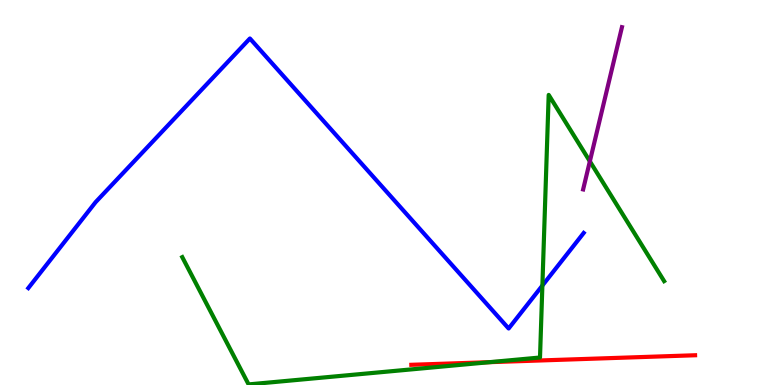[{'lines': ['blue', 'red'], 'intersections': []}, {'lines': ['green', 'red'], 'intersections': [{'x': 6.32, 'y': 0.593}]}, {'lines': ['purple', 'red'], 'intersections': []}, {'lines': ['blue', 'green'], 'intersections': [{'x': 7.0, 'y': 2.58}]}, {'lines': ['blue', 'purple'], 'intersections': []}, {'lines': ['green', 'purple'], 'intersections': [{'x': 7.61, 'y': 5.81}]}]